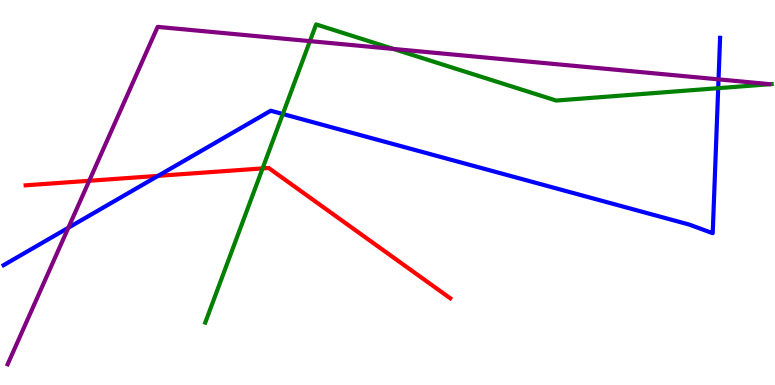[{'lines': ['blue', 'red'], 'intersections': [{'x': 2.04, 'y': 5.43}]}, {'lines': ['green', 'red'], 'intersections': [{'x': 3.39, 'y': 5.63}]}, {'lines': ['purple', 'red'], 'intersections': [{'x': 1.15, 'y': 5.3}]}, {'lines': ['blue', 'green'], 'intersections': [{'x': 3.65, 'y': 7.04}, {'x': 9.27, 'y': 7.71}]}, {'lines': ['blue', 'purple'], 'intersections': [{'x': 0.882, 'y': 4.08}, {'x': 9.27, 'y': 7.94}]}, {'lines': ['green', 'purple'], 'intersections': [{'x': 4.0, 'y': 8.93}, {'x': 5.08, 'y': 8.73}]}]